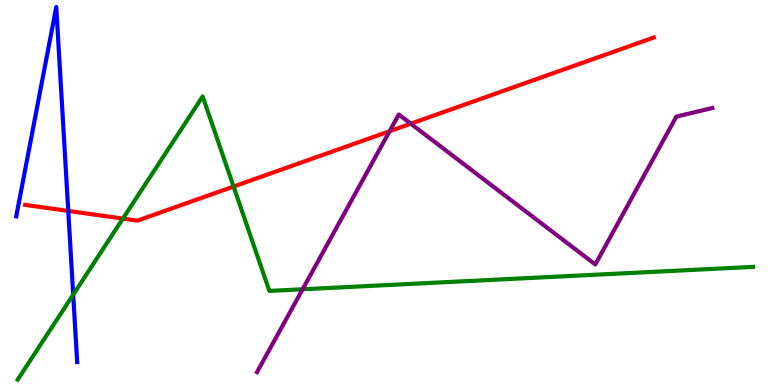[{'lines': ['blue', 'red'], 'intersections': [{'x': 0.881, 'y': 4.52}]}, {'lines': ['green', 'red'], 'intersections': [{'x': 1.59, 'y': 4.32}, {'x': 3.01, 'y': 5.15}]}, {'lines': ['purple', 'red'], 'intersections': [{'x': 5.03, 'y': 6.59}, {'x': 5.3, 'y': 6.79}]}, {'lines': ['blue', 'green'], 'intersections': [{'x': 0.945, 'y': 2.35}]}, {'lines': ['blue', 'purple'], 'intersections': []}, {'lines': ['green', 'purple'], 'intersections': [{'x': 3.9, 'y': 2.49}]}]